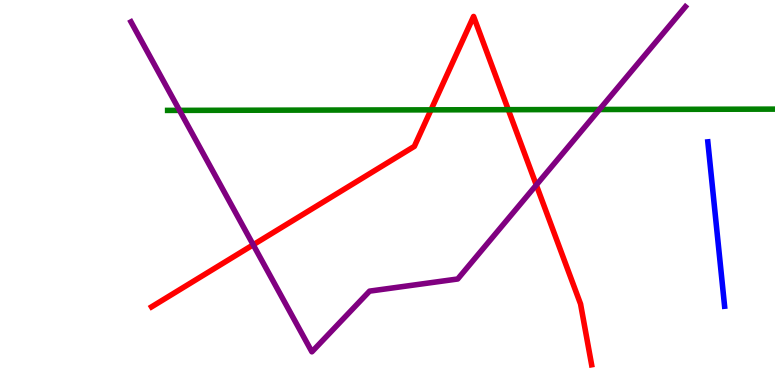[{'lines': ['blue', 'red'], 'intersections': []}, {'lines': ['green', 'red'], 'intersections': [{'x': 5.56, 'y': 7.15}, {'x': 6.56, 'y': 7.15}]}, {'lines': ['purple', 'red'], 'intersections': [{'x': 3.27, 'y': 3.64}, {'x': 6.92, 'y': 5.19}]}, {'lines': ['blue', 'green'], 'intersections': []}, {'lines': ['blue', 'purple'], 'intersections': []}, {'lines': ['green', 'purple'], 'intersections': [{'x': 2.32, 'y': 7.13}, {'x': 7.73, 'y': 7.16}]}]